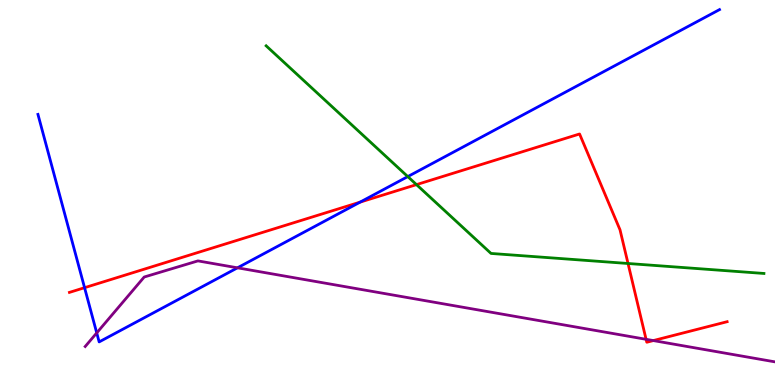[{'lines': ['blue', 'red'], 'intersections': [{'x': 1.09, 'y': 2.53}, {'x': 4.65, 'y': 4.75}]}, {'lines': ['green', 'red'], 'intersections': [{'x': 5.37, 'y': 5.2}, {'x': 8.1, 'y': 3.16}]}, {'lines': ['purple', 'red'], 'intersections': [{'x': 8.34, 'y': 1.19}, {'x': 8.43, 'y': 1.15}]}, {'lines': ['blue', 'green'], 'intersections': [{'x': 5.26, 'y': 5.41}]}, {'lines': ['blue', 'purple'], 'intersections': [{'x': 1.25, 'y': 1.35}, {'x': 3.06, 'y': 3.04}]}, {'lines': ['green', 'purple'], 'intersections': []}]